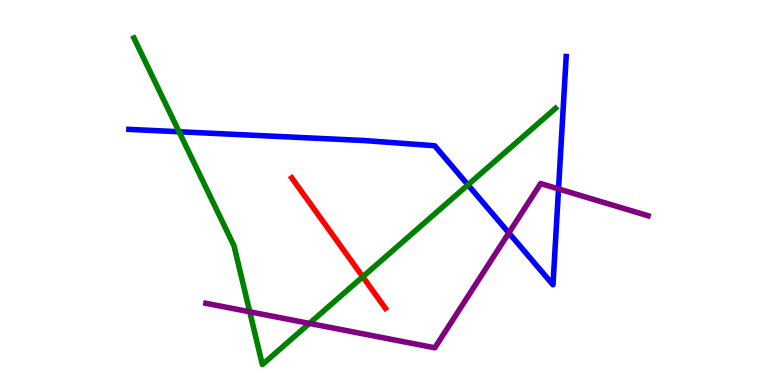[{'lines': ['blue', 'red'], 'intersections': []}, {'lines': ['green', 'red'], 'intersections': [{'x': 4.68, 'y': 2.81}]}, {'lines': ['purple', 'red'], 'intersections': []}, {'lines': ['blue', 'green'], 'intersections': [{'x': 2.31, 'y': 6.58}, {'x': 6.04, 'y': 5.2}]}, {'lines': ['blue', 'purple'], 'intersections': [{'x': 6.57, 'y': 3.95}, {'x': 7.21, 'y': 5.09}]}, {'lines': ['green', 'purple'], 'intersections': [{'x': 3.22, 'y': 1.9}, {'x': 3.99, 'y': 1.6}]}]